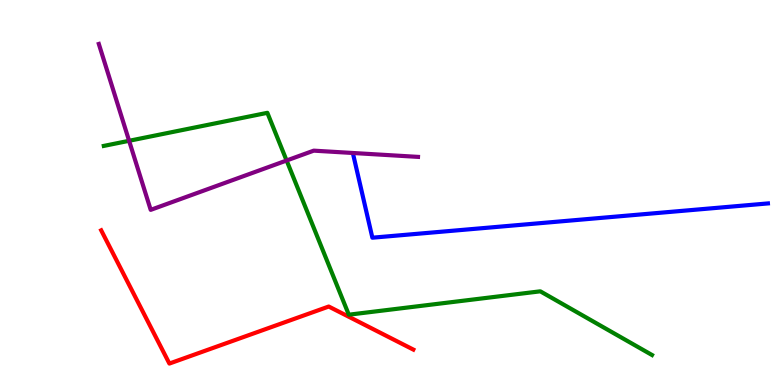[{'lines': ['blue', 'red'], 'intersections': []}, {'lines': ['green', 'red'], 'intersections': []}, {'lines': ['purple', 'red'], 'intersections': []}, {'lines': ['blue', 'green'], 'intersections': []}, {'lines': ['blue', 'purple'], 'intersections': []}, {'lines': ['green', 'purple'], 'intersections': [{'x': 1.67, 'y': 6.34}, {'x': 3.7, 'y': 5.83}]}]